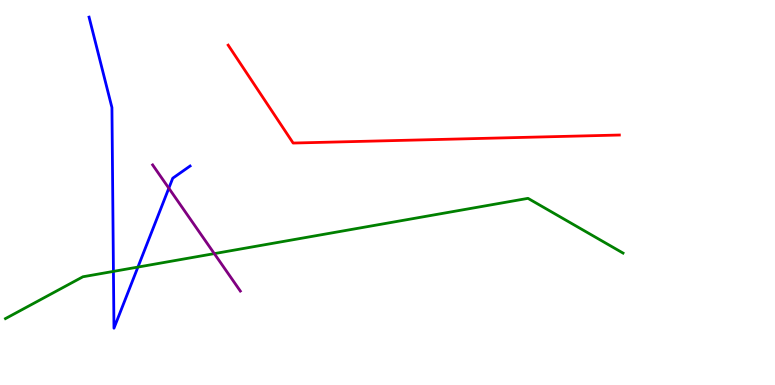[{'lines': ['blue', 'red'], 'intersections': []}, {'lines': ['green', 'red'], 'intersections': []}, {'lines': ['purple', 'red'], 'intersections': []}, {'lines': ['blue', 'green'], 'intersections': [{'x': 1.46, 'y': 2.95}, {'x': 1.78, 'y': 3.06}]}, {'lines': ['blue', 'purple'], 'intersections': [{'x': 2.18, 'y': 5.11}]}, {'lines': ['green', 'purple'], 'intersections': [{'x': 2.77, 'y': 3.41}]}]